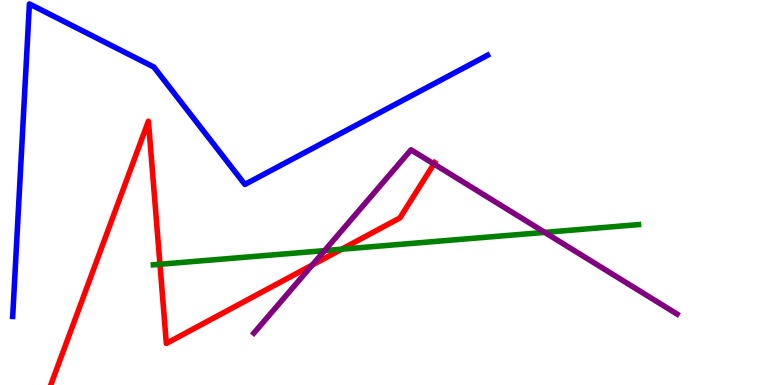[{'lines': ['blue', 'red'], 'intersections': []}, {'lines': ['green', 'red'], 'intersections': [{'x': 2.06, 'y': 3.14}, {'x': 4.41, 'y': 3.53}]}, {'lines': ['purple', 'red'], 'intersections': [{'x': 4.03, 'y': 3.12}, {'x': 5.6, 'y': 5.74}]}, {'lines': ['blue', 'green'], 'intersections': []}, {'lines': ['blue', 'purple'], 'intersections': []}, {'lines': ['green', 'purple'], 'intersections': [{'x': 4.19, 'y': 3.49}, {'x': 7.03, 'y': 3.96}]}]